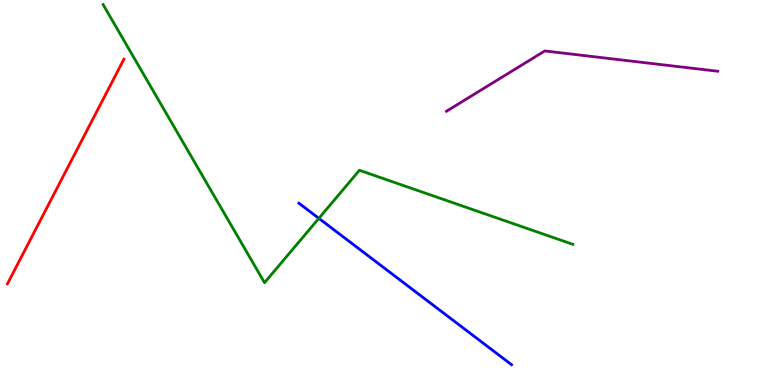[{'lines': ['blue', 'red'], 'intersections': []}, {'lines': ['green', 'red'], 'intersections': []}, {'lines': ['purple', 'red'], 'intersections': []}, {'lines': ['blue', 'green'], 'intersections': [{'x': 4.11, 'y': 4.33}]}, {'lines': ['blue', 'purple'], 'intersections': []}, {'lines': ['green', 'purple'], 'intersections': []}]